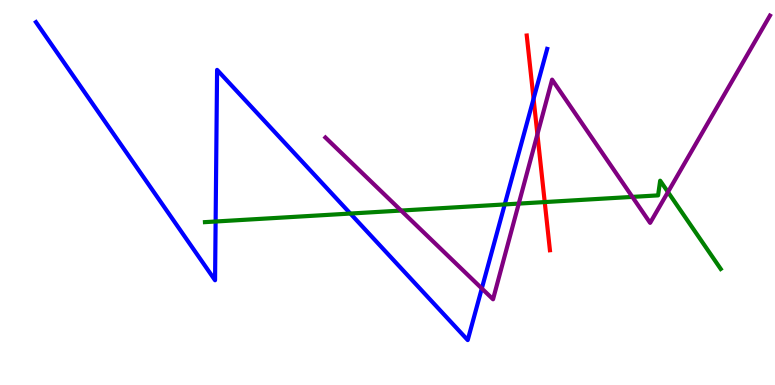[{'lines': ['blue', 'red'], 'intersections': [{'x': 6.88, 'y': 7.43}]}, {'lines': ['green', 'red'], 'intersections': [{'x': 7.03, 'y': 4.75}]}, {'lines': ['purple', 'red'], 'intersections': [{'x': 6.93, 'y': 6.51}]}, {'lines': ['blue', 'green'], 'intersections': [{'x': 2.78, 'y': 4.25}, {'x': 4.52, 'y': 4.45}, {'x': 6.51, 'y': 4.69}]}, {'lines': ['blue', 'purple'], 'intersections': [{'x': 6.22, 'y': 2.51}]}, {'lines': ['green', 'purple'], 'intersections': [{'x': 5.18, 'y': 4.53}, {'x': 6.69, 'y': 4.71}, {'x': 8.16, 'y': 4.89}, {'x': 8.62, 'y': 5.01}]}]